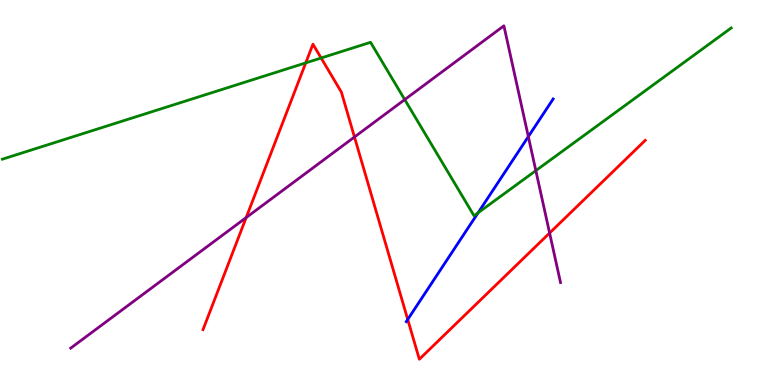[{'lines': ['blue', 'red'], 'intersections': [{'x': 5.26, 'y': 1.7}]}, {'lines': ['green', 'red'], 'intersections': [{'x': 3.95, 'y': 8.37}, {'x': 4.14, 'y': 8.49}]}, {'lines': ['purple', 'red'], 'intersections': [{'x': 3.18, 'y': 4.35}, {'x': 4.57, 'y': 6.44}, {'x': 7.09, 'y': 3.95}]}, {'lines': ['blue', 'green'], 'intersections': [{'x': 6.17, 'y': 4.47}]}, {'lines': ['blue', 'purple'], 'intersections': [{'x': 6.82, 'y': 6.45}]}, {'lines': ['green', 'purple'], 'intersections': [{'x': 5.22, 'y': 7.41}, {'x': 6.91, 'y': 5.57}]}]